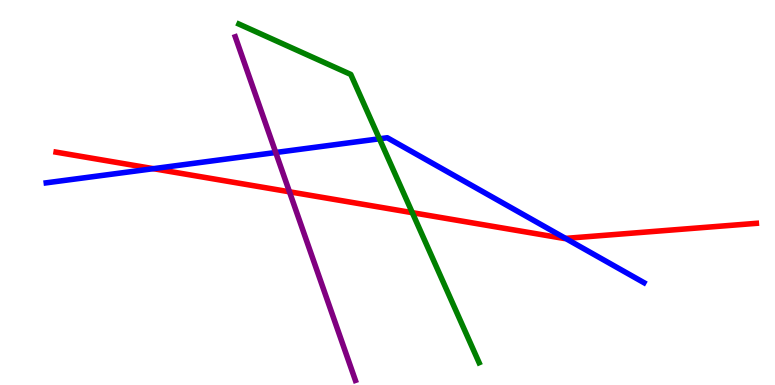[{'lines': ['blue', 'red'], 'intersections': [{'x': 1.98, 'y': 5.62}, {'x': 7.3, 'y': 3.81}]}, {'lines': ['green', 'red'], 'intersections': [{'x': 5.32, 'y': 4.48}]}, {'lines': ['purple', 'red'], 'intersections': [{'x': 3.74, 'y': 5.02}]}, {'lines': ['blue', 'green'], 'intersections': [{'x': 4.9, 'y': 6.39}]}, {'lines': ['blue', 'purple'], 'intersections': [{'x': 3.56, 'y': 6.04}]}, {'lines': ['green', 'purple'], 'intersections': []}]